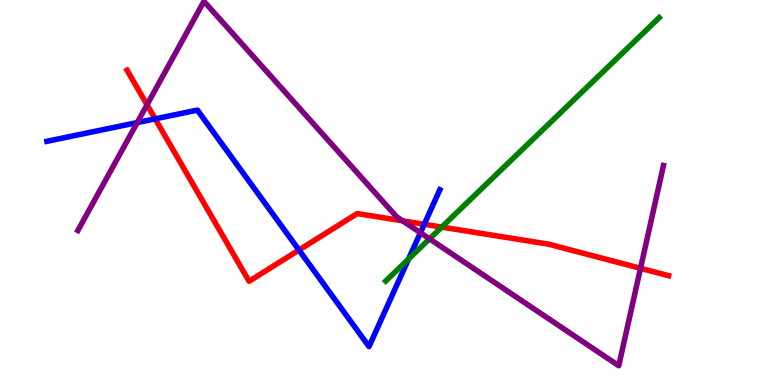[{'lines': ['blue', 'red'], 'intersections': [{'x': 2.0, 'y': 6.91}, {'x': 3.86, 'y': 3.51}, {'x': 5.47, 'y': 4.17}]}, {'lines': ['green', 'red'], 'intersections': [{'x': 5.7, 'y': 4.1}]}, {'lines': ['purple', 'red'], 'intersections': [{'x': 1.9, 'y': 7.28}, {'x': 5.2, 'y': 4.26}, {'x': 8.26, 'y': 3.03}]}, {'lines': ['blue', 'green'], 'intersections': [{'x': 5.27, 'y': 3.27}]}, {'lines': ['blue', 'purple'], 'intersections': [{'x': 1.77, 'y': 6.82}, {'x': 5.42, 'y': 3.95}]}, {'lines': ['green', 'purple'], 'intersections': [{'x': 5.54, 'y': 3.8}]}]